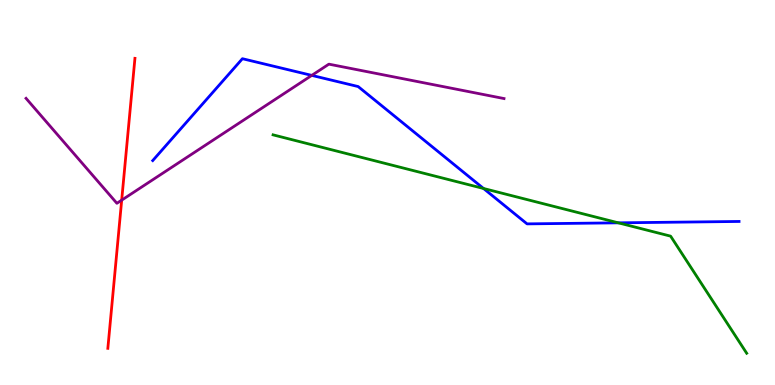[{'lines': ['blue', 'red'], 'intersections': []}, {'lines': ['green', 'red'], 'intersections': []}, {'lines': ['purple', 'red'], 'intersections': [{'x': 1.57, 'y': 4.8}]}, {'lines': ['blue', 'green'], 'intersections': [{'x': 6.24, 'y': 5.1}, {'x': 7.98, 'y': 4.21}]}, {'lines': ['blue', 'purple'], 'intersections': [{'x': 4.02, 'y': 8.04}]}, {'lines': ['green', 'purple'], 'intersections': []}]